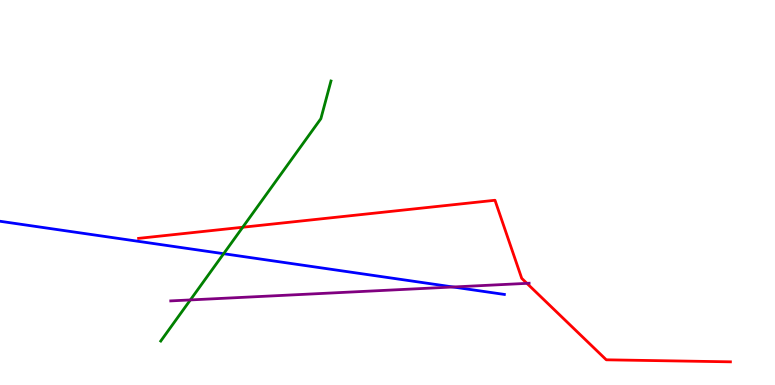[{'lines': ['blue', 'red'], 'intersections': []}, {'lines': ['green', 'red'], 'intersections': [{'x': 3.13, 'y': 4.1}]}, {'lines': ['purple', 'red'], 'intersections': [{'x': 6.8, 'y': 2.64}]}, {'lines': ['blue', 'green'], 'intersections': [{'x': 2.89, 'y': 3.41}]}, {'lines': ['blue', 'purple'], 'intersections': [{'x': 5.85, 'y': 2.55}]}, {'lines': ['green', 'purple'], 'intersections': [{'x': 2.46, 'y': 2.21}]}]